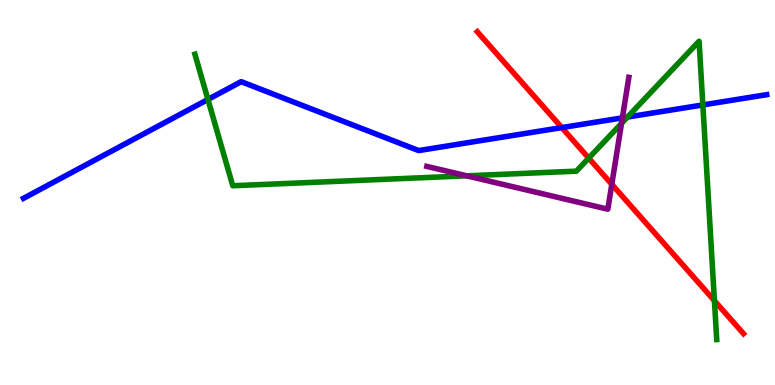[{'lines': ['blue', 'red'], 'intersections': [{'x': 7.25, 'y': 6.69}]}, {'lines': ['green', 'red'], 'intersections': [{'x': 7.6, 'y': 5.89}, {'x': 9.22, 'y': 2.19}]}, {'lines': ['purple', 'red'], 'intersections': [{'x': 7.89, 'y': 5.21}]}, {'lines': ['blue', 'green'], 'intersections': [{'x': 2.68, 'y': 7.42}, {'x': 8.1, 'y': 6.96}, {'x': 9.07, 'y': 7.27}]}, {'lines': ['blue', 'purple'], 'intersections': [{'x': 8.03, 'y': 6.94}]}, {'lines': ['green', 'purple'], 'intersections': [{'x': 6.02, 'y': 5.43}, {'x': 8.02, 'y': 6.79}]}]